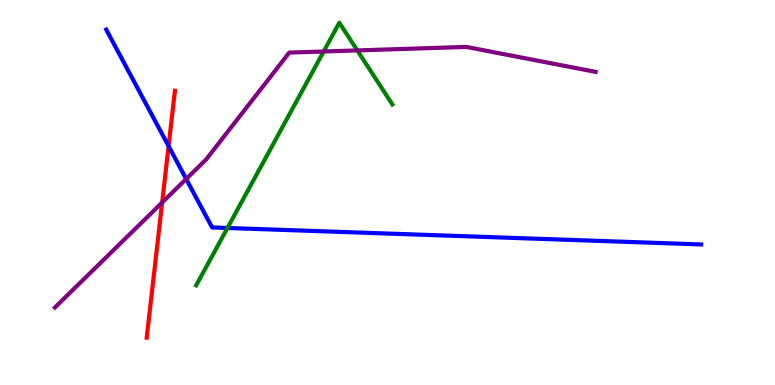[{'lines': ['blue', 'red'], 'intersections': [{'x': 2.18, 'y': 6.2}]}, {'lines': ['green', 'red'], 'intersections': []}, {'lines': ['purple', 'red'], 'intersections': [{'x': 2.09, 'y': 4.74}]}, {'lines': ['blue', 'green'], 'intersections': [{'x': 2.94, 'y': 4.08}]}, {'lines': ['blue', 'purple'], 'intersections': [{'x': 2.4, 'y': 5.35}]}, {'lines': ['green', 'purple'], 'intersections': [{'x': 4.18, 'y': 8.66}, {'x': 4.61, 'y': 8.69}]}]